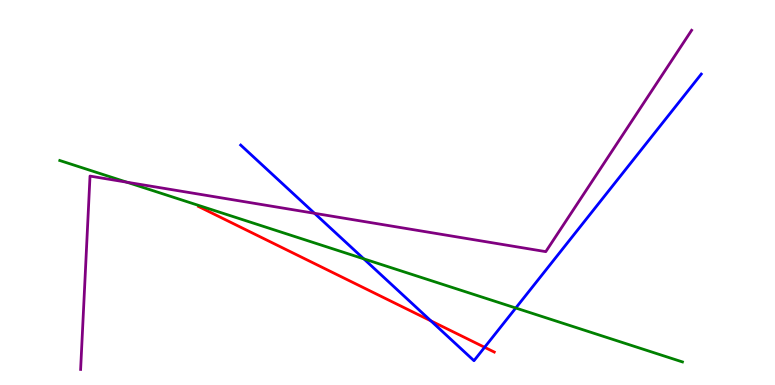[{'lines': ['blue', 'red'], 'intersections': [{'x': 5.56, 'y': 1.67}, {'x': 6.25, 'y': 0.979}]}, {'lines': ['green', 'red'], 'intersections': []}, {'lines': ['purple', 'red'], 'intersections': []}, {'lines': ['blue', 'green'], 'intersections': [{'x': 4.69, 'y': 3.28}, {'x': 6.66, 'y': 2.0}]}, {'lines': ['blue', 'purple'], 'intersections': [{'x': 4.06, 'y': 4.46}]}, {'lines': ['green', 'purple'], 'intersections': [{'x': 1.64, 'y': 5.27}]}]